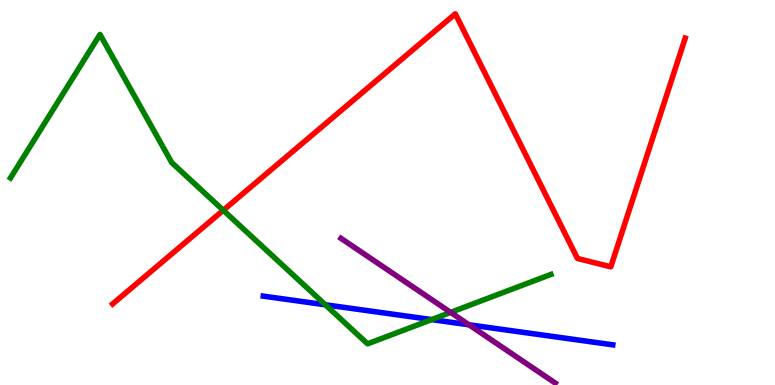[{'lines': ['blue', 'red'], 'intersections': []}, {'lines': ['green', 'red'], 'intersections': [{'x': 2.88, 'y': 4.54}]}, {'lines': ['purple', 'red'], 'intersections': []}, {'lines': ['blue', 'green'], 'intersections': [{'x': 4.2, 'y': 2.08}, {'x': 5.57, 'y': 1.7}]}, {'lines': ['blue', 'purple'], 'intersections': [{'x': 6.05, 'y': 1.56}]}, {'lines': ['green', 'purple'], 'intersections': [{'x': 5.81, 'y': 1.89}]}]